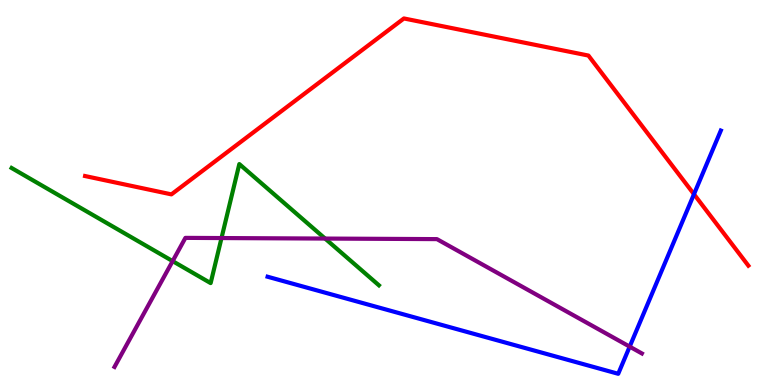[{'lines': ['blue', 'red'], 'intersections': [{'x': 8.95, 'y': 4.96}]}, {'lines': ['green', 'red'], 'intersections': []}, {'lines': ['purple', 'red'], 'intersections': []}, {'lines': ['blue', 'green'], 'intersections': []}, {'lines': ['blue', 'purple'], 'intersections': [{'x': 8.12, 'y': 0.996}]}, {'lines': ['green', 'purple'], 'intersections': [{'x': 2.23, 'y': 3.22}, {'x': 2.86, 'y': 3.82}, {'x': 4.19, 'y': 3.8}]}]